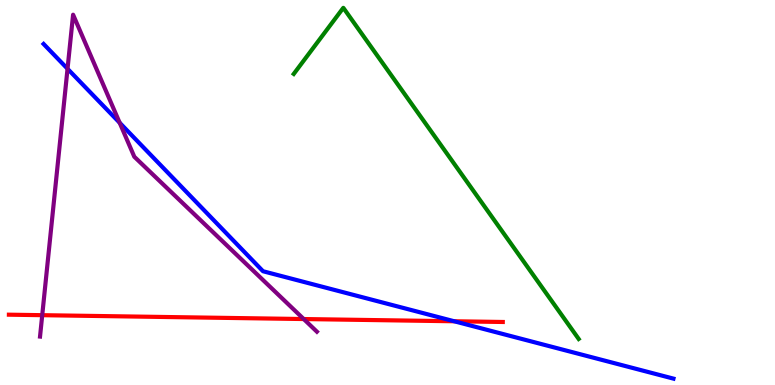[{'lines': ['blue', 'red'], 'intersections': [{'x': 5.86, 'y': 1.66}]}, {'lines': ['green', 'red'], 'intersections': []}, {'lines': ['purple', 'red'], 'intersections': [{'x': 0.545, 'y': 1.81}, {'x': 3.92, 'y': 1.71}]}, {'lines': ['blue', 'green'], 'intersections': []}, {'lines': ['blue', 'purple'], 'intersections': [{'x': 0.871, 'y': 8.21}, {'x': 1.54, 'y': 6.81}]}, {'lines': ['green', 'purple'], 'intersections': []}]